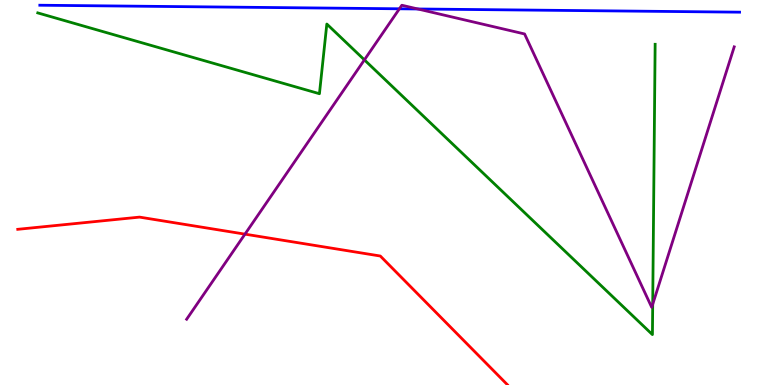[{'lines': ['blue', 'red'], 'intersections': []}, {'lines': ['green', 'red'], 'intersections': []}, {'lines': ['purple', 'red'], 'intersections': [{'x': 3.16, 'y': 3.92}]}, {'lines': ['blue', 'green'], 'intersections': []}, {'lines': ['blue', 'purple'], 'intersections': [{'x': 5.15, 'y': 9.77}, {'x': 5.39, 'y': 9.77}]}, {'lines': ['green', 'purple'], 'intersections': [{'x': 4.7, 'y': 8.44}, {'x': 8.42, 'y': 2.1}]}]